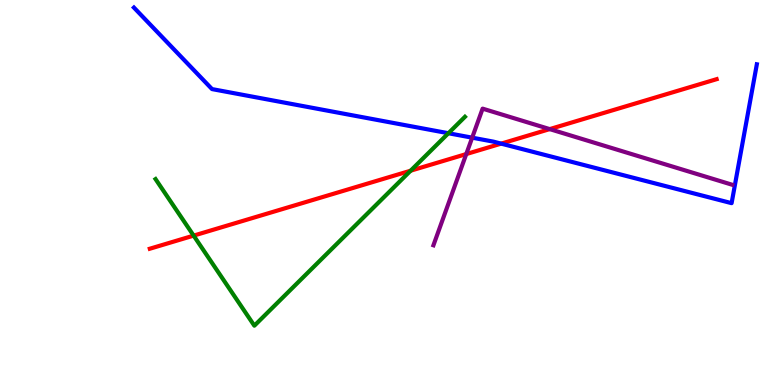[{'lines': ['blue', 'red'], 'intersections': [{'x': 6.47, 'y': 6.27}]}, {'lines': ['green', 'red'], 'intersections': [{'x': 2.5, 'y': 3.88}, {'x': 5.3, 'y': 5.57}]}, {'lines': ['purple', 'red'], 'intersections': [{'x': 6.02, 'y': 6.0}, {'x': 7.09, 'y': 6.65}]}, {'lines': ['blue', 'green'], 'intersections': [{'x': 5.79, 'y': 6.54}]}, {'lines': ['blue', 'purple'], 'intersections': [{'x': 6.09, 'y': 6.42}]}, {'lines': ['green', 'purple'], 'intersections': []}]